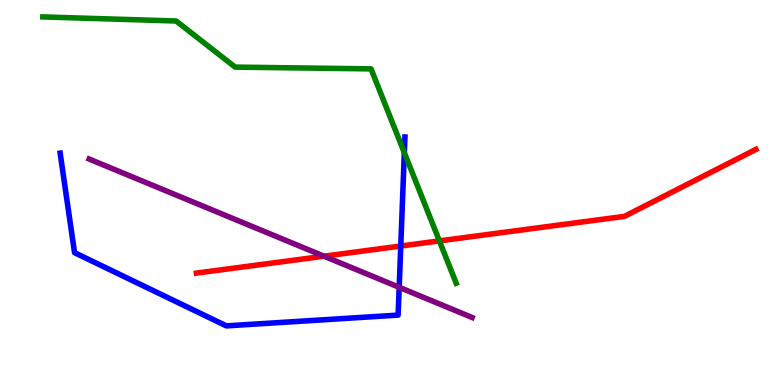[{'lines': ['blue', 'red'], 'intersections': [{'x': 5.17, 'y': 3.61}]}, {'lines': ['green', 'red'], 'intersections': [{'x': 5.67, 'y': 3.74}]}, {'lines': ['purple', 'red'], 'intersections': [{'x': 4.18, 'y': 3.35}]}, {'lines': ['blue', 'green'], 'intersections': [{'x': 5.22, 'y': 6.03}]}, {'lines': ['blue', 'purple'], 'intersections': [{'x': 5.15, 'y': 2.54}]}, {'lines': ['green', 'purple'], 'intersections': []}]